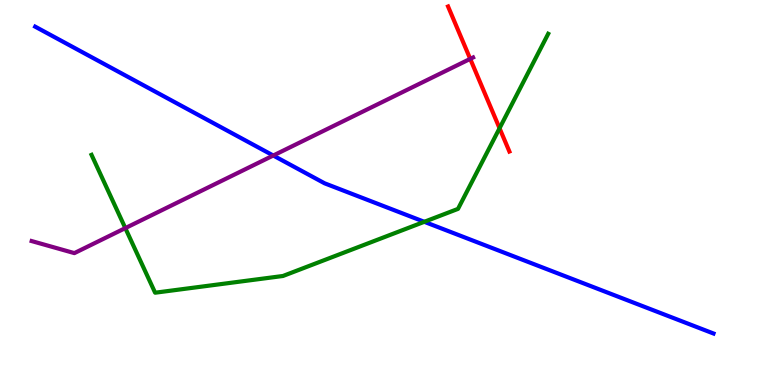[{'lines': ['blue', 'red'], 'intersections': []}, {'lines': ['green', 'red'], 'intersections': [{'x': 6.45, 'y': 6.67}]}, {'lines': ['purple', 'red'], 'intersections': [{'x': 6.07, 'y': 8.47}]}, {'lines': ['blue', 'green'], 'intersections': [{'x': 5.47, 'y': 4.24}]}, {'lines': ['blue', 'purple'], 'intersections': [{'x': 3.53, 'y': 5.96}]}, {'lines': ['green', 'purple'], 'intersections': [{'x': 1.62, 'y': 4.08}]}]